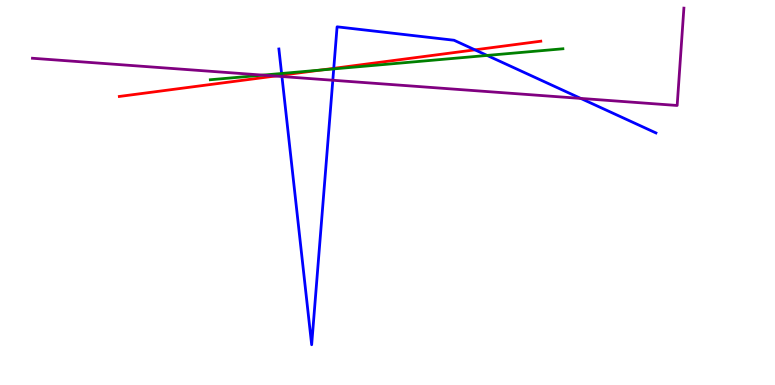[{'lines': ['blue', 'red'], 'intersections': [{'x': 3.64, 'y': 8.05}, {'x': 4.31, 'y': 8.22}, {'x': 6.13, 'y': 8.71}]}, {'lines': ['green', 'red'], 'intersections': [{'x': 4.14, 'y': 8.18}]}, {'lines': ['purple', 'red'], 'intersections': [{'x': 3.55, 'y': 8.03}]}, {'lines': ['blue', 'green'], 'intersections': [{'x': 3.63, 'y': 8.09}, {'x': 4.31, 'y': 8.21}, {'x': 6.29, 'y': 8.56}]}, {'lines': ['blue', 'purple'], 'intersections': [{'x': 3.64, 'y': 8.01}, {'x': 4.29, 'y': 7.92}, {'x': 7.49, 'y': 7.44}]}, {'lines': ['green', 'purple'], 'intersections': [{'x': 3.39, 'y': 8.05}]}]